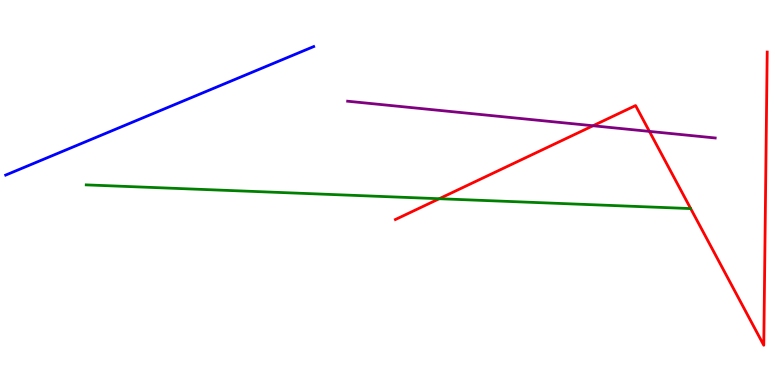[{'lines': ['blue', 'red'], 'intersections': []}, {'lines': ['green', 'red'], 'intersections': [{'x': 5.67, 'y': 4.84}]}, {'lines': ['purple', 'red'], 'intersections': [{'x': 7.65, 'y': 6.73}, {'x': 8.38, 'y': 6.59}]}, {'lines': ['blue', 'green'], 'intersections': []}, {'lines': ['blue', 'purple'], 'intersections': []}, {'lines': ['green', 'purple'], 'intersections': []}]